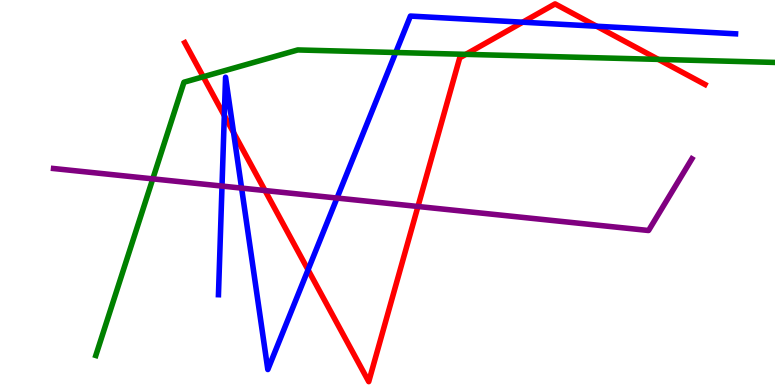[{'lines': ['blue', 'red'], 'intersections': [{'x': 2.89, 'y': 7.0}, {'x': 3.01, 'y': 6.56}, {'x': 3.97, 'y': 2.99}, {'x': 6.74, 'y': 9.42}, {'x': 7.7, 'y': 9.32}]}, {'lines': ['green', 'red'], 'intersections': [{'x': 2.62, 'y': 8.01}, {'x': 6.01, 'y': 8.59}, {'x': 8.49, 'y': 8.46}]}, {'lines': ['purple', 'red'], 'intersections': [{'x': 3.42, 'y': 5.05}, {'x': 5.39, 'y': 4.64}]}, {'lines': ['blue', 'green'], 'intersections': [{'x': 5.11, 'y': 8.64}]}, {'lines': ['blue', 'purple'], 'intersections': [{'x': 2.86, 'y': 5.17}, {'x': 3.12, 'y': 5.11}, {'x': 4.35, 'y': 4.86}]}, {'lines': ['green', 'purple'], 'intersections': [{'x': 1.97, 'y': 5.35}]}]